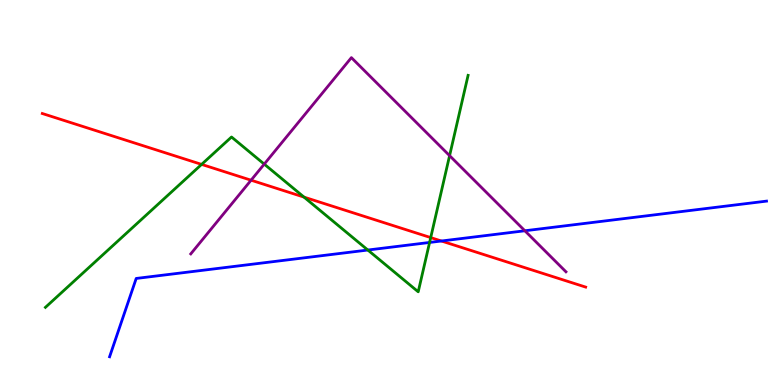[{'lines': ['blue', 'red'], 'intersections': [{'x': 5.7, 'y': 3.74}]}, {'lines': ['green', 'red'], 'intersections': [{'x': 2.6, 'y': 5.73}, {'x': 3.92, 'y': 4.88}, {'x': 5.56, 'y': 3.83}]}, {'lines': ['purple', 'red'], 'intersections': [{'x': 3.24, 'y': 5.32}]}, {'lines': ['blue', 'green'], 'intersections': [{'x': 4.75, 'y': 3.51}, {'x': 5.54, 'y': 3.7}]}, {'lines': ['blue', 'purple'], 'intersections': [{'x': 6.77, 'y': 4.01}]}, {'lines': ['green', 'purple'], 'intersections': [{'x': 3.41, 'y': 5.74}, {'x': 5.8, 'y': 5.96}]}]